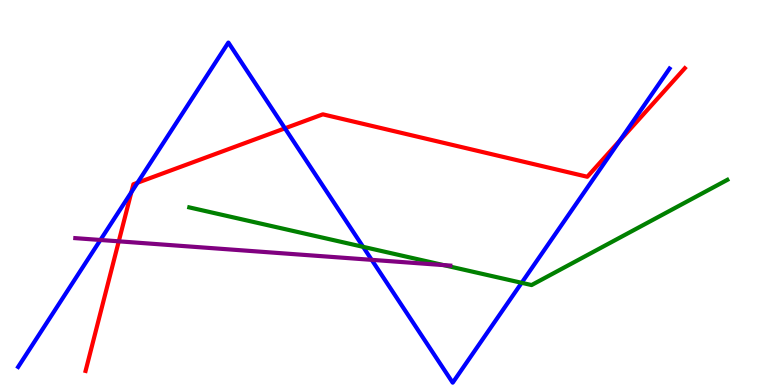[{'lines': ['blue', 'red'], 'intersections': [{'x': 1.69, 'y': 5.01}, {'x': 1.77, 'y': 5.25}, {'x': 3.68, 'y': 6.67}, {'x': 8.0, 'y': 6.35}]}, {'lines': ['green', 'red'], 'intersections': []}, {'lines': ['purple', 'red'], 'intersections': [{'x': 1.53, 'y': 3.73}]}, {'lines': ['blue', 'green'], 'intersections': [{'x': 4.69, 'y': 3.59}, {'x': 6.73, 'y': 2.65}]}, {'lines': ['blue', 'purple'], 'intersections': [{'x': 1.3, 'y': 3.77}, {'x': 4.8, 'y': 3.25}]}, {'lines': ['green', 'purple'], 'intersections': [{'x': 5.72, 'y': 3.11}]}]